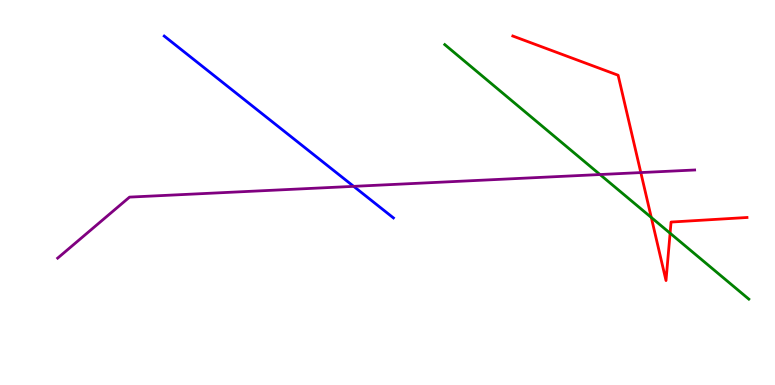[{'lines': ['blue', 'red'], 'intersections': []}, {'lines': ['green', 'red'], 'intersections': [{'x': 8.4, 'y': 4.35}, {'x': 8.65, 'y': 3.94}]}, {'lines': ['purple', 'red'], 'intersections': [{'x': 8.27, 'y': 5.52}]}, {'lines': ['blue', 'green'], 'intersections': []}, {'lines': ['blue', 'purple'], 'intersections': [{'x': 4.56, 'y': 5.16}]}, {'lines': ['green', 'purple'], 'intersections': [{'x': 7.74, 'y': 5.47}]}]